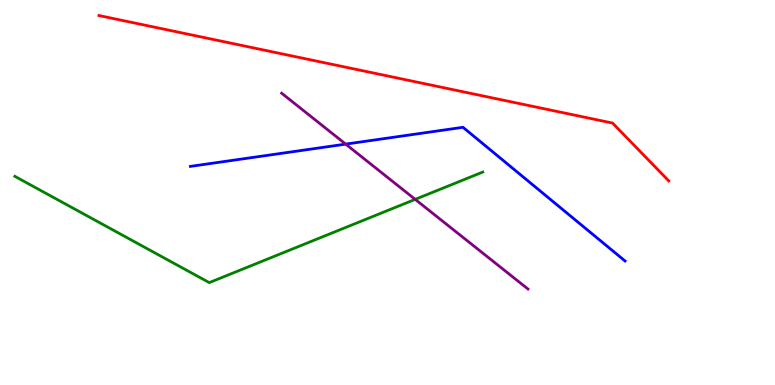[{'lines': ['blue', 'red'], 'intersections': []}, {'lines': ['green', 'red'], 'intersections': []}, {'lines': ['purple', 'red'], 'intersections': []}, {'lines': ['blue', 'green'], 'intersections': []}, {'lines': ['blue', 'purple'], 'intersections': [{'x': 4.46, 'y': 6.26}]}, {'lines': ['green', 'purple'], 'intersections': [{'x': 5.36, 'y': 4.82}]}]